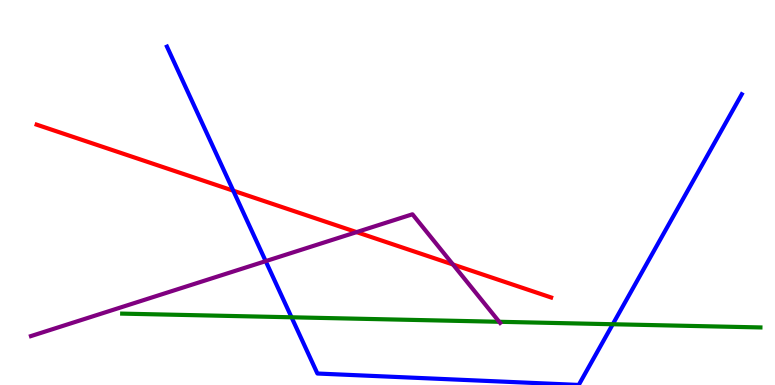[{'lines': ['blue', 'red'], 'intersections': [{'x': 3.01, 'y': 5.05}]}, {'lines': ['green', 'red'], 'intersections': []}, {'lines': ['purple', 'red'], 'intersections': [{'x': 4.6, 'y': 3.97}, {'x': 5.85, 'y': 3.13}]}, {'lines': ['blue', 'green'], 'intersections': [{'x': 3.76, 'y': 1.76}, {'x': 7.91, 'y': 1.58}]}, {'lines': ['blue', 'purple'], 'intersections': [{'x': 3.43, 'y': 3.22}]}, {'lines': ['green', 'purple'], 'intersections': [{'x': 6.44, 'y': 1.64}]}]